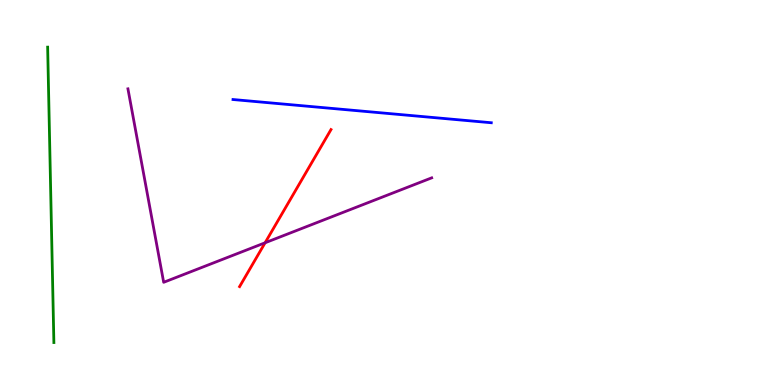[{'lines': ['blue', 'red'], 'intersections': []}, {'lines': ['green', 'red'], 'intersections': []}, {'lines': ['purple', 'red'], 'intersections': [{'x': 3.42, 'y': 3.69}]}, {'lines': ['blue', 'green'], 'intersections': []}, {'lines': ['blue', 'purple'], 'intersections': []}, {'lines': ['green', 'purple'], 'intersections': []}]